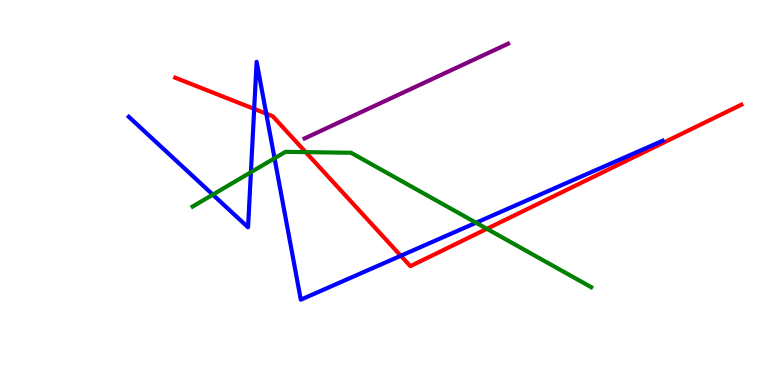[{'lines': ['blue', 'red'], 'intersections': [{'x': 3.28, 'y': 7.17}, {'x': 3.44, 'y': 7.05}, {'x': 5.17, 'y': 3.36}]}, {'lines': ['green', 'red'], 'intersections': [{'x': 3.94, 'y': 6.05}, {'x': 6.28, 'y': 4.06}]}, {'lines': ['purple', 'red'], 'intersections': []}, {'lines': ['blue', 'green'], 'intersections': [{'x': 2.75, 'y': 4.94}, {'x': 3.24, 'y': 5.53}, {'x': 3.54, 'y': 5.89}, {'x': 6.14, 'y': 4.21}]}, {'lines': ['blue', 'purple'], 'intersections': []}, {'lines': ['green', 'purple'], 'intersections': []}]